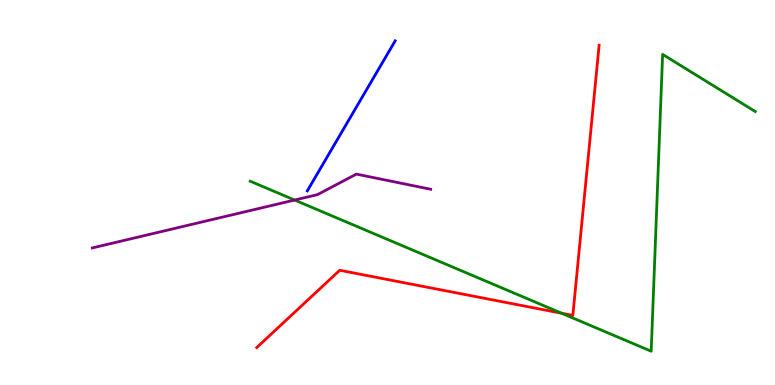[{'lines': ['blue', 'red'], 'intersections': []}, {'lines': ['green', 'red'], 'intersections': [{'x': 7.25, 'y': 1.86}]}, {'lines': ['purple', 'red'], 'intersections': []}, {'lines': ['blue', 'green'], 'intersections': []}, {'lines': ['blue', 'purple'], 'intersections': []}, {'lines': ['green', 'purple'], 'intersections': [{'x': 3.8, 'y': 4.8}]}]